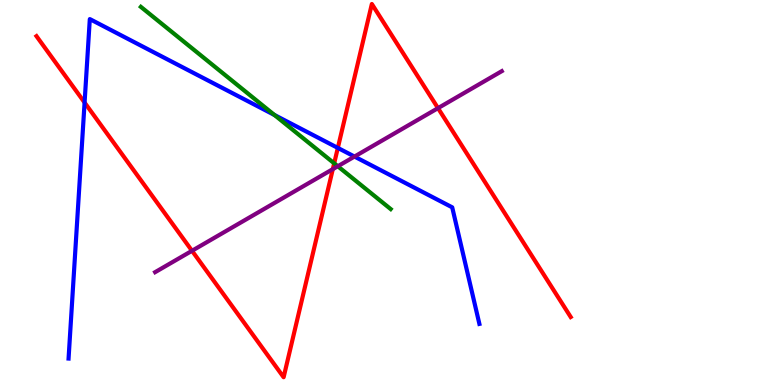[{'lines': ['blue', 'red'], 'intersections': [{'x': 1.09, 'y': 7.34}, {'x': 4.36, 'y': 6.16}]}, {'lines': ['green', 'red'], 'intersections': [{'x': 4.31, 'y': 5.76}]}, {'lines': ['purple', 'red'], 'intersections': [{'x': 2.48, 'y': 3.49}, {'x': 4.29, 'y': 5.61}, {'x': 5.65, 'y': 7.19}]}, {'lines': ['blue', 'green'], 'intersections': [{'x': 3.54, 'y': 7.01}]}, {'lines': ['blue', 'purple'], 'intersections': [{'x': 4.57, 'y': 5.93}]}, {'lines': ['green', 'purple'], 'intersections': [{'x': 4.36, 'y': 5.68}]}]